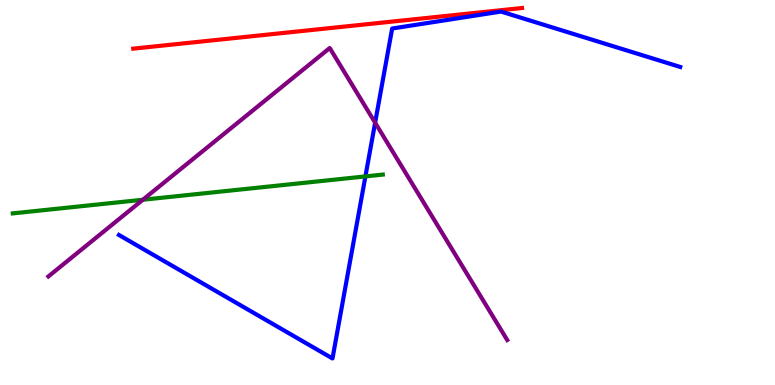[{'lines': ['blue', 'red'], 'intersections': []}, {'lines': ['green', 'red'], 'intersections': []}, {'lines': ['purple', 'red'], 'intersections': []}, {'lines': ['blue', 'green'], 'intersections': [{'x': 4.72, 'y': 5.42}]}, {'lines': ['blue', 'purple'], 'intersections': [{'x': 4.84, 'y': 6.81}]}, {'lines': ['green', 'purple'], 'intersections': [{'x': 1.84, 'y': 4.81}]}]